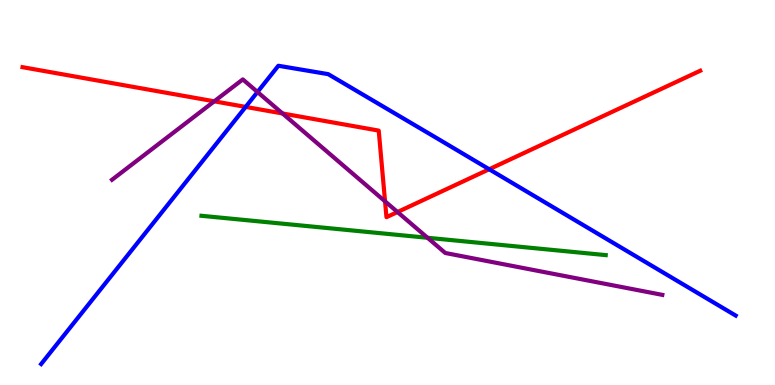[{'lines': ['blue', 'red'], 'intersections': [{'x': 3.17, 'y': 7.22}, {'x': 6.31, 'y': 5.6}]}, {'lines': ['green', 'red'], 'intersections': []}, {'lines': ['purple', 'red'], 'intersections': [{'x': 2.76, 'y': 7.37}, {'x': 3.65, 'y': 7.05}, {'x': 4.97, 'y': 4.77}, {'x': 5.13, 'y': 4.49}]}, {'lines': ['blue', 'green'], 'intersections': []}, {'lines': ['blue', 'purple'], 'intersections': [{'x': 3.32, 'y': 7.61}]}, {'lines': ['green', 'purple'], 'intersections': [{'x': 5.52, 'y': 3.82}]}]